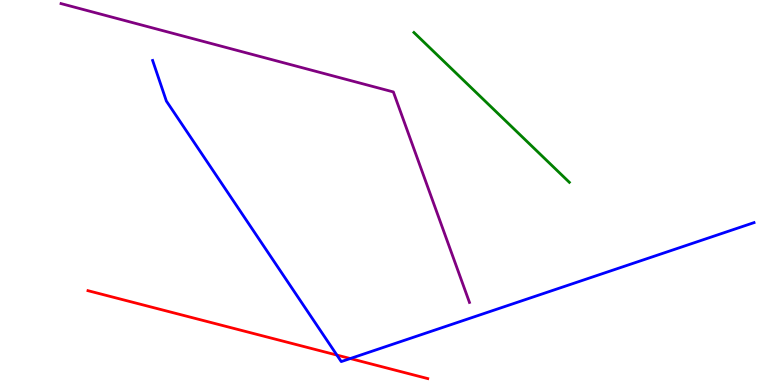[{'lines': ['blue', 'red'], 'intersections': [{'x': 4.35, 'y': 0.777}, {'x': 4.52, 'y': 0.687}]}, {'lines': ['green', 'red'], 'intersections': []}, {'lines': ['purple', 'red'], 'intersections': []}, {'lines': ['blue', 'green'], 'intersections': []}, {'lines': ['blue', 'purple'], 'intersections': []}, {'lines': ['green', 'purple'], 'intersections': []}]